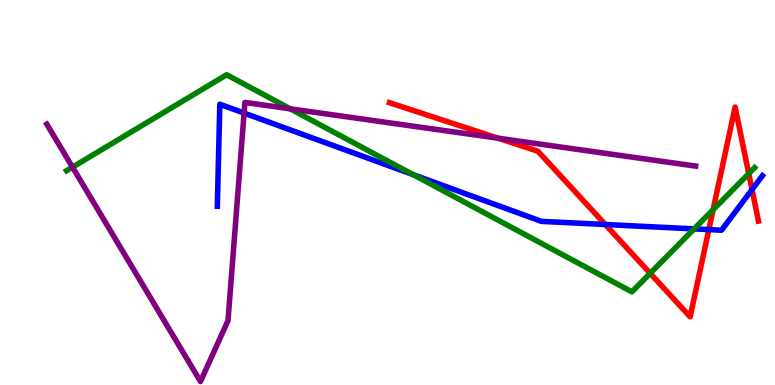[{'lines': ['blue', 'red'], 'intersections': [{'x': 7.81, 'y': 4.17}, {'x': 9.15, 'y': 4.04}, {'x': 9.7, 'y': 5.08}]}, {'lines': ['green', 'red'], 'intersections': [{'x': 8.39, 'y': 2.9}, {'x': 9.2, 'y': 4.55}, {'x': 9.66, 'y': 5.49}]}, {'lines': ['purple', 'red'], 'intersections': [{'x': 6.43, 'y': 6.41}]}, {'lines': ['blue', 'green'], 'intersections': [{'x': 5.33, 'y': 5.47}, {'x': 8.96, 'y': 4.05}]}, {'lines': ['blue', 'purple'], 'intersections': [{'x': 3.15, 'y': 7.06}]}, {'lines': ['green', 'purple'], 'intersections': [{'x': 0.935, 'y': 5.66}, {'x': 3.75, 'y': 7.17}]}]